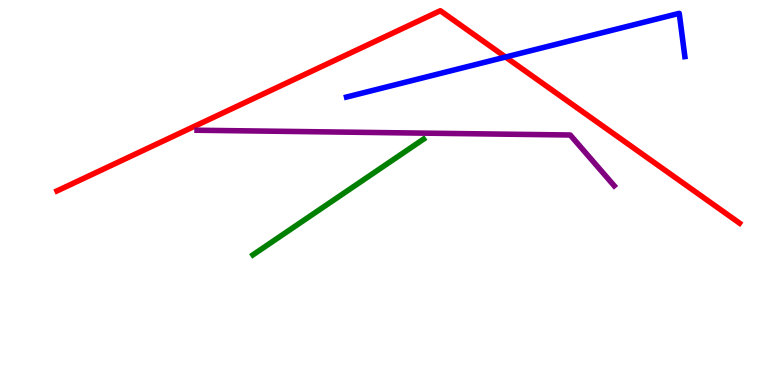[{'lines': ['blue', 'red'], 'intersections': [{'x': 6.52, 'y': 8.52}]}, {'lines': ['green', 'red'], 'intersections': []}, {'lines': ['purple', 'red'], 'intersections': []}, {'lines': ['blue', 'green'], 'intersections': []}, {'lines': ['blue', 'purple'], 'intersections': []}, {'lines': ['green', 'purple'], 'intersections': []}]